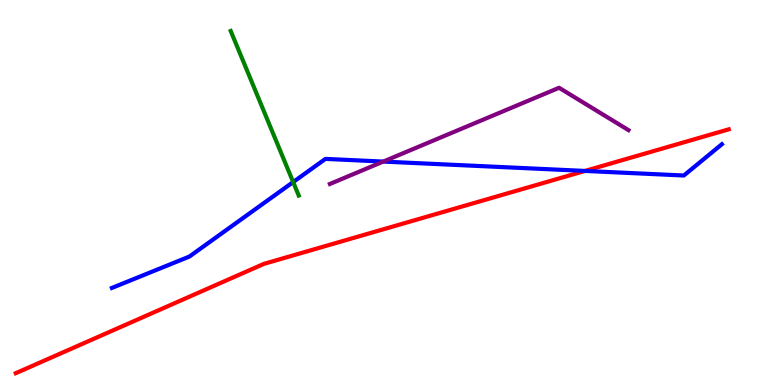[{'lines': ['blue', 'red'], 'intersections': [{'x': 7.55, 'y': 5.56}]}, {'lines': ['green', 'red'], 'intersections': []}, {'lines': ['purple', 'red'], 'intersections': []}, {'lines': ['blue', 'green'], 'intersections': [{'x': 3.78, 'y': 5.27}]}, {'lines': ['blue', 'purple'], 'intersections': [{'x': 4.95, 'y': 5.8}]}, {'lines': ['green', 'purple'], 'intersections': []}]